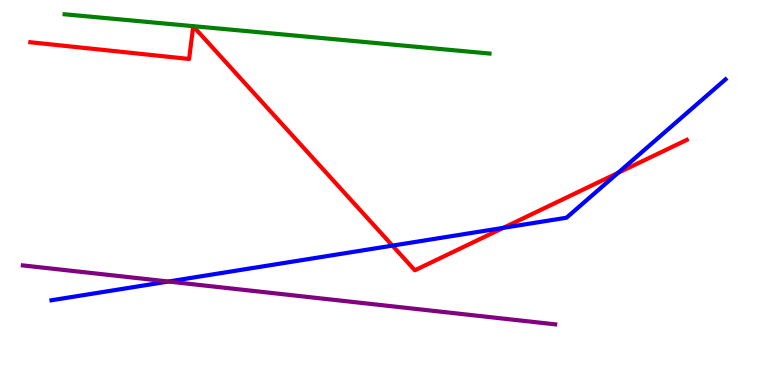[{'lines': ['blue', 'red'], 'intersections': [{'x': 5.06, 'y': 3.62}, {'x': 6.5, 'y': 4.08}, {'x': 7.97, 'y': 5.51}]}, {'lines': ['green', 'red'], 'intersections': []}, {'lines': ['purple', 'red'], 'intersections': []}, {'lines': ['blue', 'green'], 'intersections': []}, {'lines': ['blue', 'purple'], 'intersections': [{'x': 2.17, 'y': 2.69}]}, {'lines': ['green', 'purple'], 'intersections': []}]